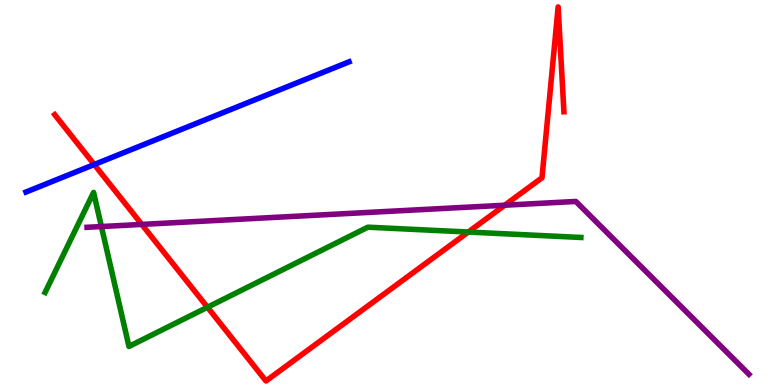[{'lines': ['blue', 'red'], 'intersections': [{'x': 1.22, 'y': 5.73}]}, {'lines': ['green', 'red'], 'intersections': [{'x': 2.68, 'y': 2.02}, {'x': 6.04, 'y': 3.97}]}, {'lines': ['purple', 'red'], 'intersections': [{'x': 1.83, 'y': 4.17}, {'x': 6.51, 'y': 4.67}]}, {'lines': ['blue', 'green'], 'intersections': []}, {'lines': ['blue', 'purple'], 'intersections': []}, {'lines': ['green', 'purple'], 'intersections': [{'x': 1.31, 'y': 4.12}]}]